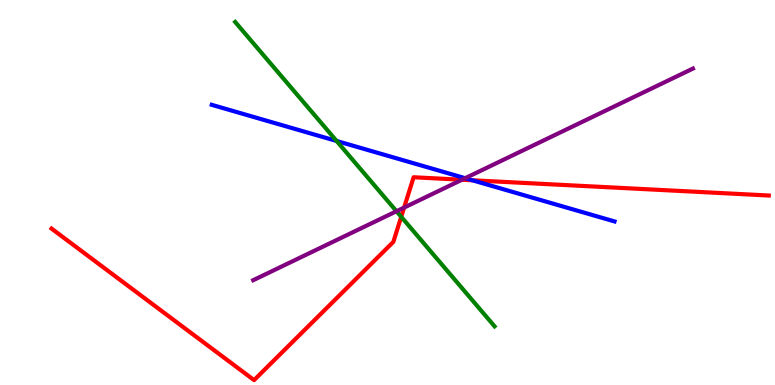[{'lines': ['blue', 'red'], 'intersections': [{'x': 6.1, 'y': 5.32}]}, {'lines': ['green', 'red'], 'intersections': [{'x': 5.18, 'y': 4.37}]}, {'lines': ['purple', 'red'], 'intersections': [{'x': 5.21, 'y': 4.61}, {'x': 5.96, 'y': 5.33}]}, {'lines': ['blue', 'green'], 'intersections': [{'x': 4.34, 'y': 6.34}]}, {'lines': ['blue', 'purple'], 'intersections': [{'x': 6.0, 'y': 5.37}]}, {'lines': ['green', 'purple'], 'intersections': [{'x': 5.12, 'y': 4.51}]}]